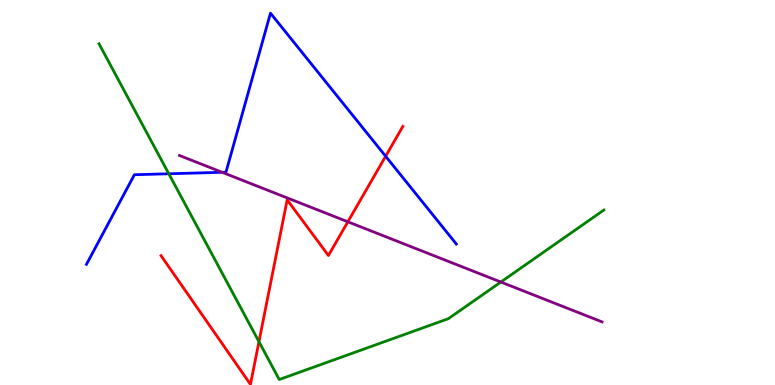[{'lines': ['blue', 'red'], 'intersections': [{'x': 4.98, 'y': 5.94}]}, {'lines': ['green', 'red'], 'intersections': [{'x': 3.34, 'y': 1.12}]}, {'lines': ['purple', 'red'], 'intersections': [{'x': 4.49, 'y': 4.24}]}, {'lines': ['blue', 'green'], 'intersections': [{'x': 2.18, 'y': 5.49}]}, {'lines': ['blue', 'purple'], 'intersections': [{'x': 2.87, 'y': 5.52}]}, {'lines': ['green', 'purple'], 'intersections': [{'x': 6.46, 'y': 2.67}]}]